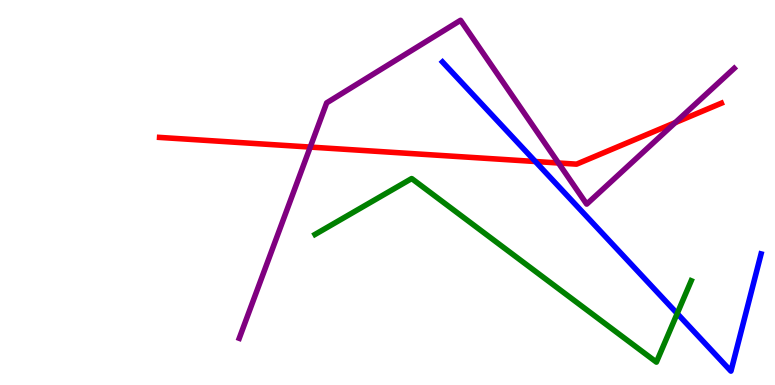[{'lines': ['blue', 'red'], 'intersections': [{'x': 6.91, 'y': 5.8}]}, {'lines': ['green', 'red'], 'intersections': []}, {'lines': ['purple', 'red'], 'intersections': [{'x': 4.0, 'y': 6.18}, {'x': 7.21, 'y': 5.77}, {'x': 8.71, 'y': 6.82}]}, {'lines': ['blue', 'green'], 'intersections': [{'x': 8.74, 'y': 1.86}]}, {'lines': ['blue', 'purple'], 'intersections': []}, {'lines': ['green', 'purple'], 'intersections': []}]